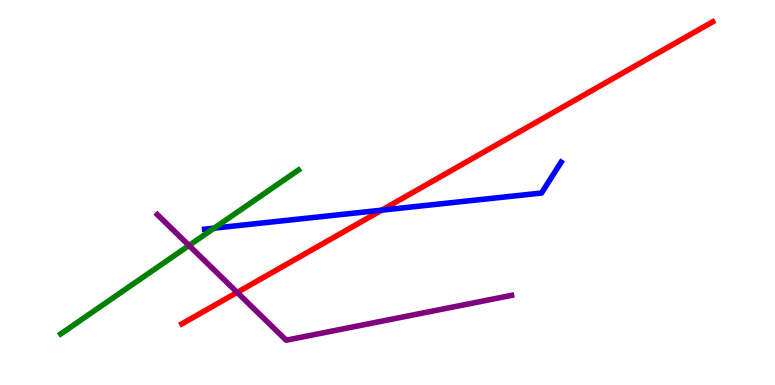[{'lines': ['blue', 'red'], 'intersections': [{'x': 4.92, 'y': 4.54}]}, {'lines': ['green', 'red'], 'intersections': []}, {'lines': ['purple', 'red'], 'intersections': [{'x': 3.06, 'y': 2.4}]}, {'lines': ['blue', 'green'], 'intersections': [{'x': 2.76, 'y': 4.07}]}, {'lines': ['blue', 'purple'], 'intersections': []}, {'lines': ['green', 'purple'], 'intersections': [{'x': 2.44, 'y': 3.62}]}]